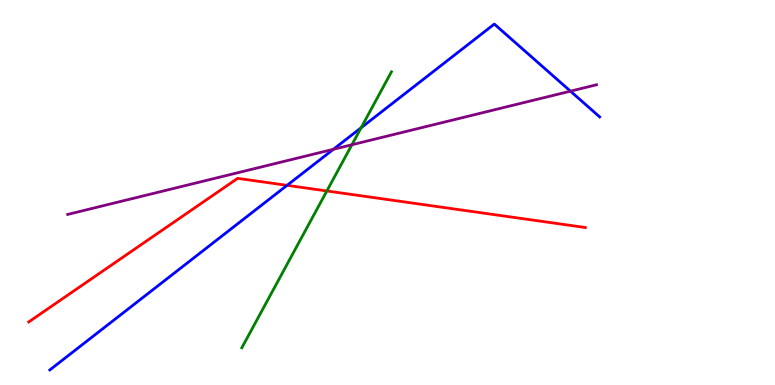[{'lines': ['blue', 'red'], 'intersections': [{'x': 3.7, 'y': 5.19}]}, {'lines': ['green', 'red'], 'intersections': [{'x': 4.22, 'y': 5.04}]}, {'lines': ['purple', 'red'], 'intersections': []}, {'lines': ['blue', 'green'], 'intersections': [{'x': 4.66, 'y': 6.68}]}, {'lines': ['blue', 'purple'], 'intersections': [{'x': 4.3, 'y': 6.12}, {'x': 7.36, 'y': 7.63}]}, {'lines': ['green', 'purple'], 'intersections': [{'x': 4.54, 'y': 6.24}]}]